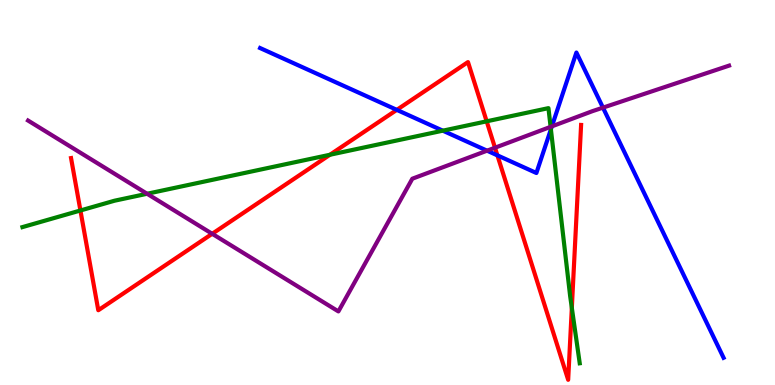[{'lines': ['blue', 'red'], 'intersections': [{'x': 5.12, 'y': 7.15}, {'x': 6.42, 'y': 5.96}]}, {'lines': ['green', 'red'], 'intersections': [{'x': 1.04, 'y': 4.53}, {'x': 4.26, 'y': 5.98}, {'x': 6.28, 'y': 6.85}, {'x': 7.38, 'y': 2.0}]}, {'lines': ['purple', 'red'], 'intersections': [{'x': 2.74, 'y': 3.93}, {'x': 6.39, 'y': 6.16}]}, {'lines': ['blue', 'green'], 'intersections': [{'x': 5.71, 'y': 6.61}, {'x': 7.11, 'y': 6.64}]}, {'lines': ['blue', 'purple'], 'intersections': [{'x': 6.28, 'y': 6.09}, {'x': 7.12, 'y': 6.72}, {'x': 7.78, 'y': 7.2}]}, {'lines': ['green', 'purple'], 'intersections': [{'x': 1.9, 'y': 4.97}, {'x': 7.1, 'y': 6.71}]}]